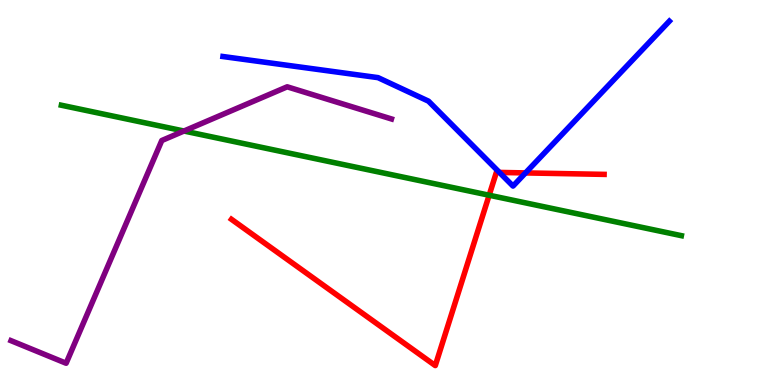[{'lines': ['blue', 'red'], 'intersections': [{'x': 6.44, 'y': 5.52}, {'x': 6.78, 'y': 5.51}]}, {'lines': ['green', 'red'], 'intersections': [{'x': 6.31, 'y': 4.93}]}, {'lines': ['purple', 'red'], 'intersections': []}, {'lines': ['blue', 'green'], 'intersections': []}, {'lines': ['blue', 'purple'], 'intersections': []}, {'lines': ['green', 'purple'], 'intersections': [{'x': 2.37, 'y': 6.6}]}]